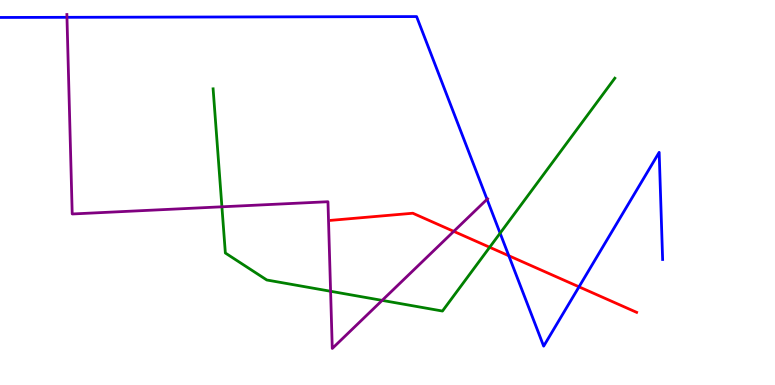[{'lines': ['blue', 'red'], 'intersections': [{'x': 6.57, 'y': 3.36}, {'x': 7.47, 'y': 2.55}]}, {'lines': ['green', 'red'], 'intersections': [{'x': 6.32, 'y': 3.58}]}, {'lines': ['purple', 'red'], 'intersections': [{'x': 5.85, 'y': 3.99}]}, {'lines': ['blue', 'green'], 'intersections': [{'x': 6.45, 'y': 3.94}]}, {'lines': ['blue', 'purple'], 'intersections': [{'x': 0.864, 'y': 9.55}, {'x': 6.28, 'y': 4.82}]}, {'lines': ['green', 'purple'], 'intersections': [{'x': 2.86, 'y': 4.63}, {'x': 4.27, 'y': 2.43}, {'x': 4.93, 'y': 2.2}]}]